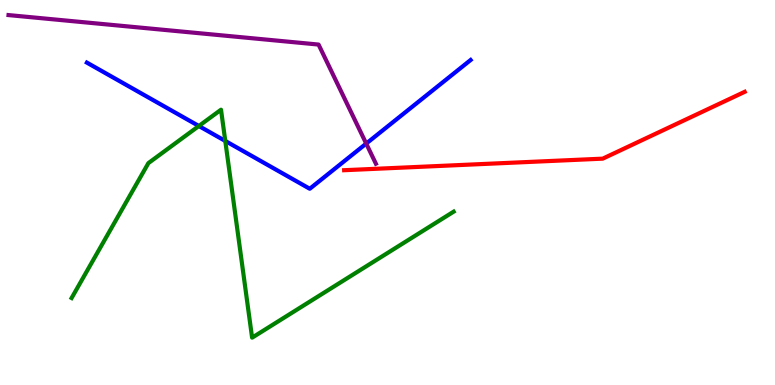[{'lines': ['blue', 'red'], 'intersections': []}, {'lines': ['green', 'red'], 'intersections': []}, {'lines': ['purple', 'red'], 'intersections': []}, {'lines': ['blue', 'green'], 'intersections': [{'x': 2.57, 'y': 6.73}, {'x': 2.91, 'y': 6.34}]}, {'lines': ['blue', 'purple'], 'intersections': [{'x': 4.73, 'y': 6.27}]}, {'lines': ['green', 'purple'], 'intersections': []}]